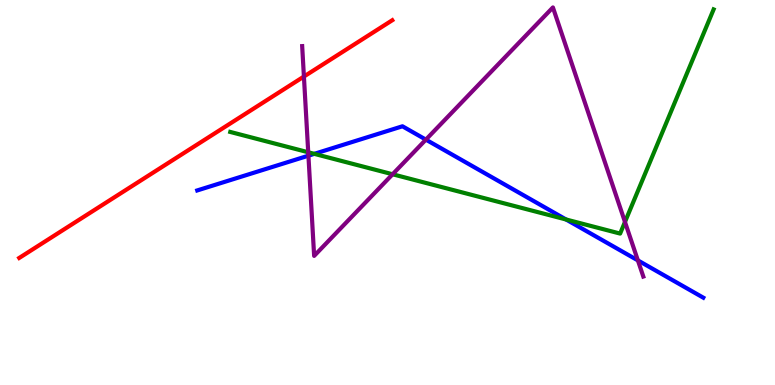[{'lines': ['blue', 'red'], 'intersections': []}, {'lines': ['green', 'red'], 'intersections': []}, {'lines': ['purple', 'red'], 'intersections': [{'x': 3.92, 'y': 8.01}]}, {'lines': ['blue', 'green'], 'intersections': [{'x': 4.06, 'y': 6.0}, {'x': 7.3, 'y': 4.3}]}, {'lines': ['blue', 'purple'], 'intersections': [{'x': 3.98, 'y': 5.96}, {'x': 5.5, 'y': 6.37}, {'x': 8.23, 'y': 3.24}]}, {'lines': ['green', 'purple'], 'intersections': [{'x': 3.98, 'y': 6.05}, {'x': 5.07, 'y': 5.47}, {'x': 8.06, 'y': 4.23}]}]